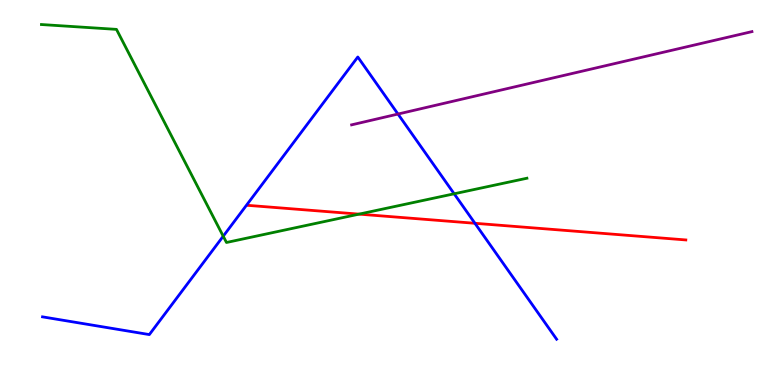[{'lines': ['blue', 'red'], 'intersections': [{'x': 6.13, 'y': 4.2}]}, {'lines': ['green', 'red'], 'intersections': [{'x': 4.63, 'y': 4.44}]}, {'lines': ['purple', 'red'], 'intersections': []}, {'lines': ['blue', 'green'], 'intersections': [{'x': 2.88, 'y': 3.86}, {'x': 5.86, 'y': 4.97}]}, {'lines': ['blue', 'purple'], 'intersections': [{'x': 5.14, 'y': 7.04}]}, {'lines': ['green', 'purple'], 'intersections': []}]